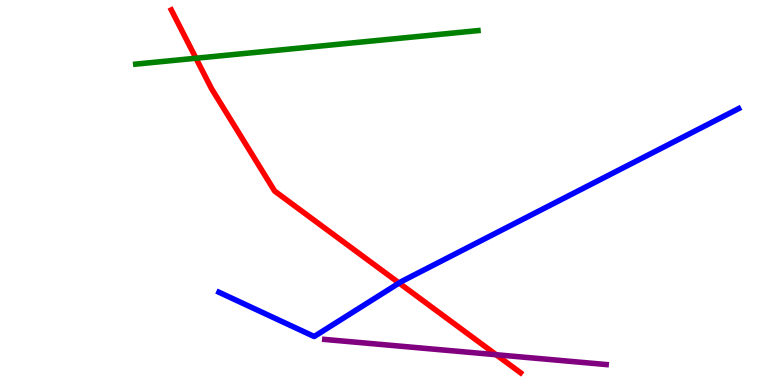[{'lines': ['blue', 'red'], 'intersections': [{'x': 5.15, 'y': 2.65}]}, {'lines': ['green', 'red'], 'intersections': [{'x': 2.53, 'y': 8.49}]}, {'lines': ['purple', 'red'], 'intersections': [{'x': 6.4, 'y': 0.786}]}, {'lines': ['blue', 'green'], 'intersections': []}, {'lines': ['blue', 'purple'], 'intersections': []}, {'lines': ['green', 'purple'], 'intersections': []}]